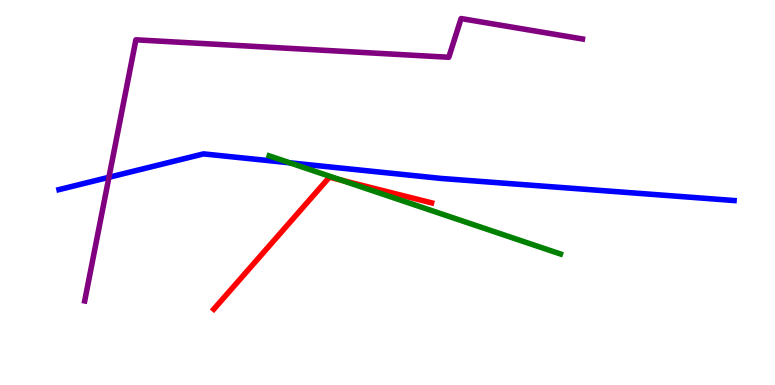[{'lines': ['blue', 'red'], 'intersections': []}, {'lines': ['green', 'red'], 'intersections': [{'x': 4.4, 'y': 5.32}]}, {'lines': ['purple', 'red'], 'intersections': []}, {'lines': ['blue', 'green'], 'intersections': [{'x': 3.74, 'y': 5.77}]}, {'lines': ['blue', 'purple'], 'intersections': [{'x': 1.41, 'y': 5.4}]}, {'lines': ['green', 'purple'], 'intersections': []}]